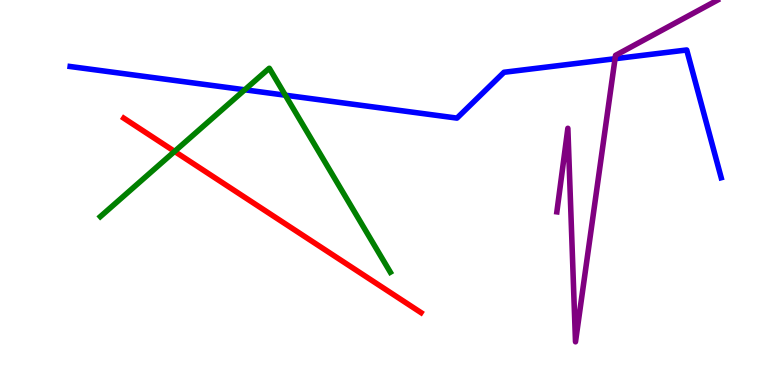[{'lines': ['blue', 'red'], 'intersections': []}, {'lines': ['green', 'red'], 'intersections': [{'x': 2.25, 'y': 6.07}]}, {'lines': ['purple', 'red'], 'intersections': []}, {'lines': ['blue', 'green'], 'intersections': [{'x': 3.16, 'y': 7.67}, {'x': 3.68, 'y': 7.53}]}, {'lines': ['blue', 'purple'], 'intersections': [{'x': 7.94, 'y': 8.47}]}, {'lines': ['green', 'purple'], 'intersections': []}]